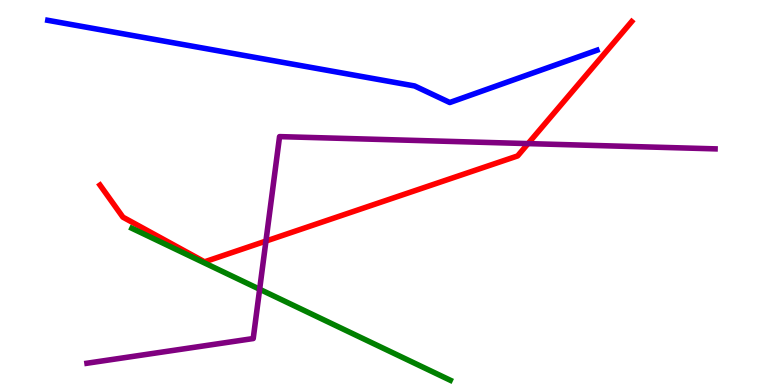[{'lines': ['blue', 'red'], 'intersections': []}, {'lines': ['green', 'red'], 'intersections': []}, {'lines': ['purple', 'red'], 'intersections': [{'x': 3.43, 'y': 3.74}, {'x': 6.81, 'y': 6.27}]}, {'lines': ['blue', 'green'], 'intersections': []}, {'lines': ['blue', 'purple'], 'intersections': []}, {'lines': ['green', 'purple'], 'intersections': [{'x': 3.35, 'y': 2.49}]}]